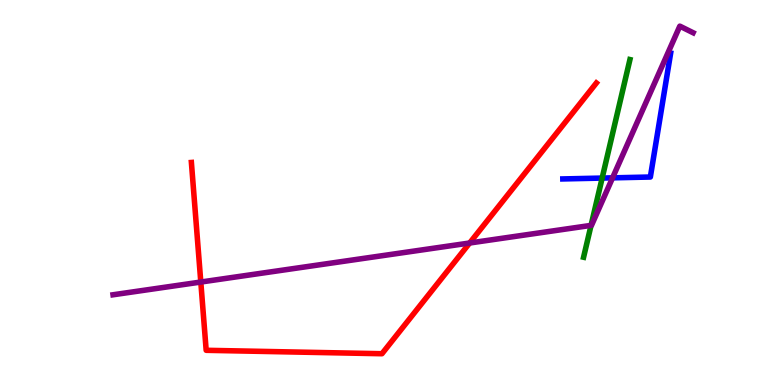[{'lines': ['blue', 'red'], 'intersections': []}, {'lines': ['green', 'red'], 'intersections': []}, {'lines': ['purple', 'red'], 'intersections': [{'x': 2.59, 'y': 2.67}, {'x': 6.06, 'y': 3.69}]}, {'lines': ['blue', 'green'], 'intersections': [{'x': 7.77, 'y': 5.37}]}, {'lines': ['blue', 'purple'], 'intersections': [{'x': 7.9, 'y': 5.38}]}, {'lines': ['green', 'purple'], 'intersections': [{'x': 7.63, 'y': 4.15}]}]